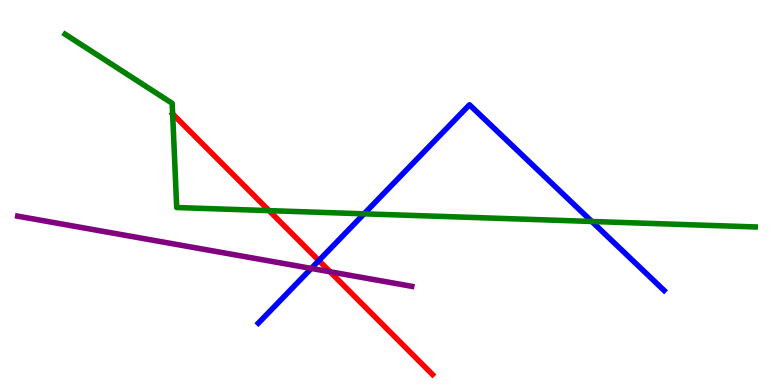[{'lines': ['blue', 'red'], 'intersections': [{'x': 4.11, 'y': 3.23}]}, {'lines': ['green', 'red'], 'intersections': [{'x': 2.23, 'y': 7.04}, {'x': 3.47, 'y': 4.53}]}, {'lines': ['purple', 'red'], 'intersections': [{'x': 4.26, 'y': 2.94}]}, {'lines': ['blue', 'green'], 'intersections': [{'x': 4.7, 'y': 4.45}, {'x': 7.64, 'y': 4.25}]}, {'lines': ['blue', 'purple'], 'intersections': [{'x': 4.02, 'y': 3.03}]}, {'lines': ['green', 'purple'], 'intersections': []}]